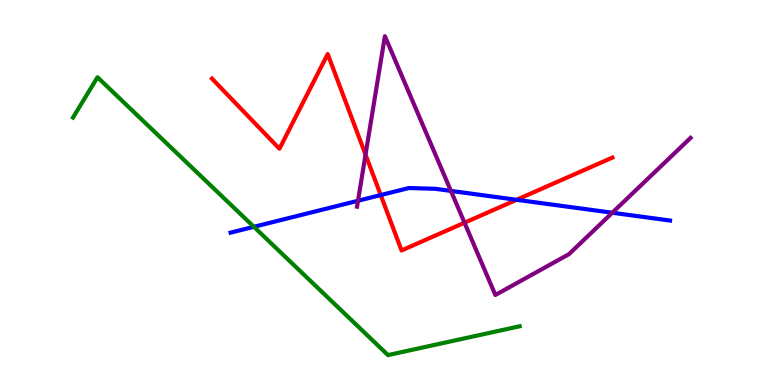[{'lines': ['blue', 'red'], 'intersections': [{'x': 4.91, 'y': 4.93}, {'x': 6.67, 'y': 4.81}]}, {'lines': ['green', 'red'], 'intersections': []}, {'lines': ['purple', 'red'], 'intersections': [{'x': 4.72, 'y': 5.98}, {'x': 5.99, 'y': 4.22}]}, {'lines': ['blue', 'green'], 'intersections': [{'x': 3.28, 'y': 4.11}]}, {'lines': ['blue', 'purple'], 'intersections': [{'x': 4.62, 'y': 4.79}, {'x': 5.82, 'y': 5.04}, {'x': 7.9, 'y': 4.47}]}, {'lines': ['green', 'purple'], 'intersections': []}]